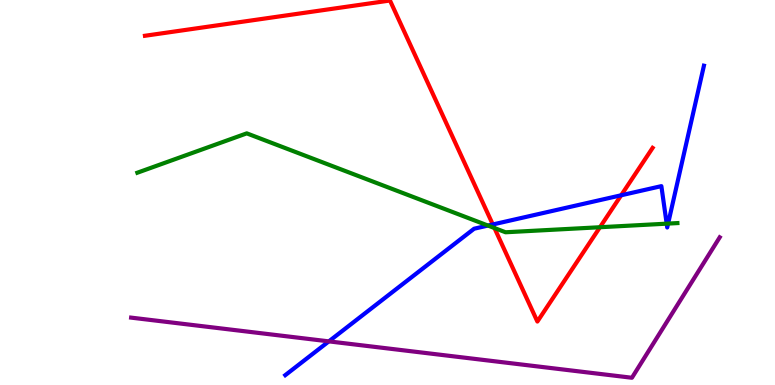[{'lines': ['blue', 'red'], 'intersections': [{'x': 6.36, 'y': 4.17}, {'x': 8.02, 'y': 4.93}]}, {'lines': ['green', 'red'], 'intersections': [{'x': 6.38, 'y': 4.08}, {'x': 7.74, 'y': 4.1}]}, {'lines': ['purple', 'red'], 'intersections': []}, {'lines': ['blue', 'green'], 'intersections': [{'x': 6.3, 'y': 4.14}, {'x': 8.6, 'y': 4.19}, {'x': 8.62, 'y': 4.19}]}, {'lines': ['blue', 'purple'], 'intersections': [{'x': 4.24, 'y': 1.13}]}, {'lines': ['green', 'purple'], 'intersections': []}]